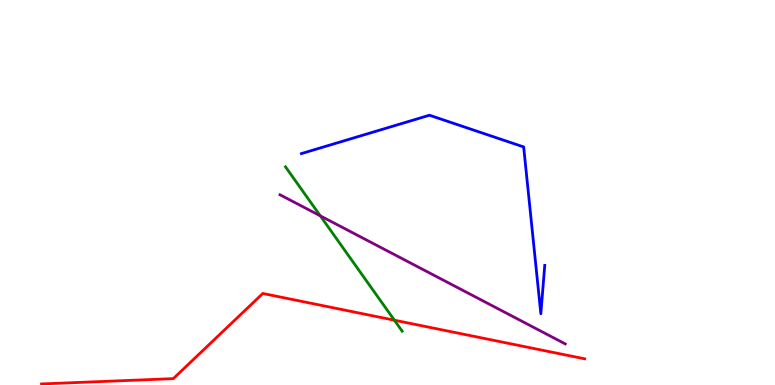[{'lines': ['blue', 'red'], 'intersections': []}, {'lines': ['green', 'red'], 'intersections': [{'x': 5.09, 'y': 1.68}]}, {'lines': ['purple', 'red'], 'intersections': []}, {'lines': ['blue', 'green'], 'intersections': []}, {'lines': ['blue', 'purple'], 'intersections': []}, {'lines': ['green', 'purple'], 'intersections': [{'x': 4.13, 'y': 4.39}]}]